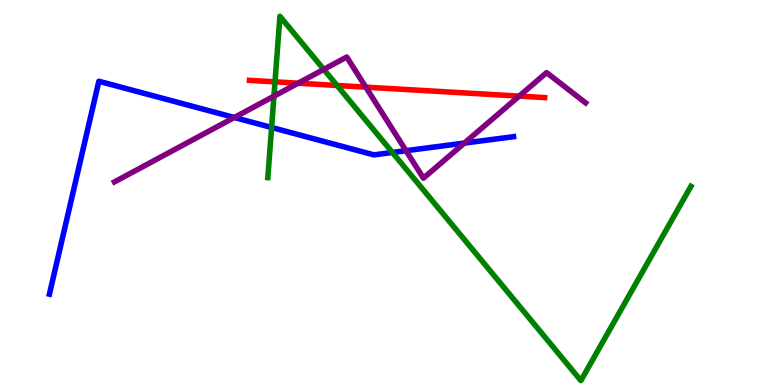[{'lines': ['blue', 'red'], 'intersections': []}, {'lines': ['green', 'red'], 'intersections': [{'x': 3.55, 'y': 7.87}, {'x': 4.35, 'y': 7.78}]}, {'lines': ['purple', 'red'], 'intersections': [{'x': 3.85, 'y': 7.84}, {'x': 4.72, 'y': 7.74}, {'x': 6.7, 'y': 7.5}]}, {'lines': ['blue', 'green'], 'intersections': [{'x': 3.5, 'y': 6.69}, {'x': 5.06, 'y': 6.04}]}, {'lines': ['blue', 'purple'], 'intersections': [{'x': 3.02, 'y': 6.95}, {'x': 5.24, 'y': 6.09}, {'x': 5.99, 'y': 6.28}]}, {'lines': ['green', 'purple'], 'intersections': [{'x': 3.53, 'y': 7.5}, {'x': 4.18, 'y': 8.2}]}]